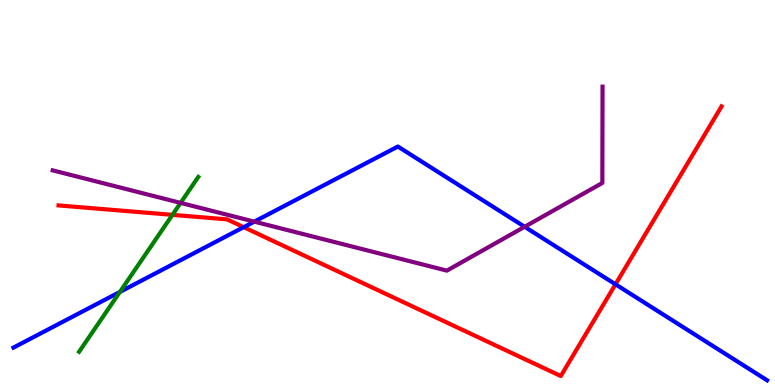[{'lines': ['blue', 'red'], 'intersections': [{'x': 3.14, 'y': 4.1}, {'x': 7.94, 'y': 2.62}]}, {'lines': ['green', 'red'], 'intersections': [{'x': 2.23, 'y': 4.42}]}, {'lines': ['purple', 'red'], 'intersections': []}, {'lines': ['blue', 'green'], 'intersections': [{'x': 1.55, 'y': 2.42}]}, {'lines': ['blue', 'purple'], 'intersections': [{'x': 3.28, 'y': 4.24}, {'x': 6.77, 'y': 4.11}]}, {'lines': ['green', 'purple'], 'intersections': [{'x': 2.33, 'y': 4.73}]}]